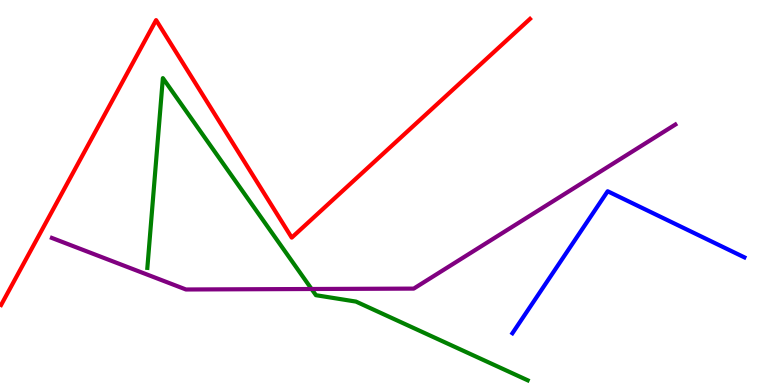[{'lines': ['blue', 'red'], 'intersections': []}, {'lines': ['green', 'red'], 'intersections': []}, {'lines': ['purple', 'red'], 'intersections': []}, {'lines': ['blue', 'green'], 'intersections': []}, {'lines': ['blue', 'purple'], 'intersections': []}, {'lines': ['green', 'purple'], 'intersections': [{'x': 4.02, 'y': 2.49}]}]